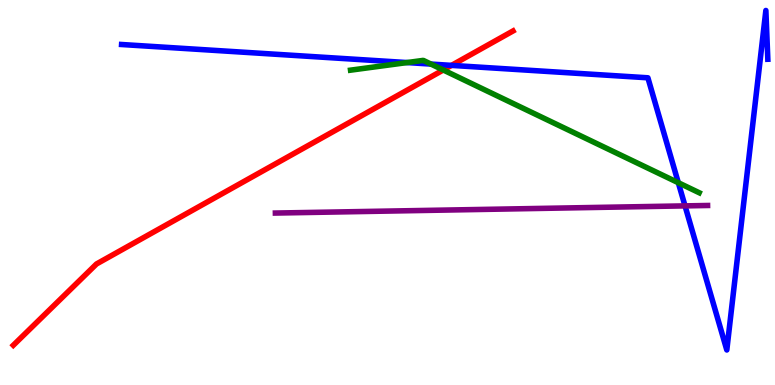[{'lines': ['blue', 'red'], 'intersections': [{'x': 5.83, 'y': 8.3}]}, {'lines': ['green', 'red'], 'intersections': [{'x': 5.72, 'y': 8.18}]}, {'lines': ['purple', 'red'], 'intersections': []}, {'lines': ['blue', 'green'], 'intersections': [{'x': 5.25, 'y': 8.37}, {'x': 5.56, 'y': 8.34}, {'x': 8.75, 'y': 5.25}]}, {'lines': ['blue', 'purple'], 'intersections': [{'x': 8.84, 'y': 4.65}]}, {'lines': ['green', 'purple'], 'intersections': []}]